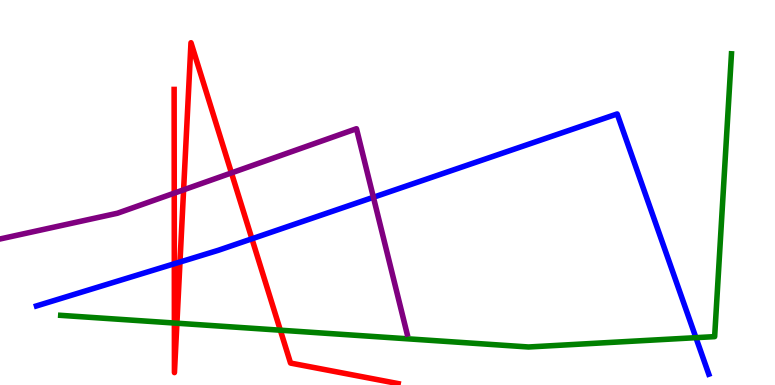[{'lines': ['blue', 'red'], 'intersections': [{'x': 2.25, 'y': 3.15}, {'x': 2.32, 'y': 3.19}, {'x': 3.25, 'y': 3.8}]}, {'lines': ['green', 'red'], 'intersections': [{'x': 2.25, 'y': 1.61}, {'x': 2.28, 'y': 1.61}, {'x': 3.62, 'y': 1.42}]}, {'lines': ['purple', 'red'], 'intersections': [{'x': 2.25, 'y': 4.98}, {'x': 2.37, 'y': 5.07}, {'x': 2.99, 'y': 5.51}]}, {'lines': ['blue', 'green'], 'intersections': [{'x': 8.98, 'y': 1.23}]}, {'lines': ['blue', 'purple'], 'intersections': [{'x': 4.82, 'y': 4.88}]}, {'lines': ['green', 'purple'], 'intersections': []}]